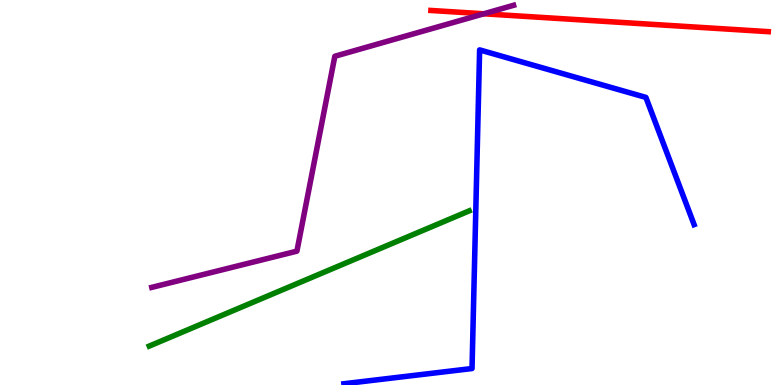[{'lines': ['blue', 'red'], 'intersections': []}, {'lines': ['green', 'red'], 'intersections': []}, {'lines': ['purple', 'red'], 'intersections': [{'x': 6.24, 'y': 9.64}]}, {'lines': ['blue', 'green'], 'intersections': []}, {'lines': ['blue', 'purple'], 'intersections': []}, {'lines': ['green', 'purple'], 'intersections': []}]